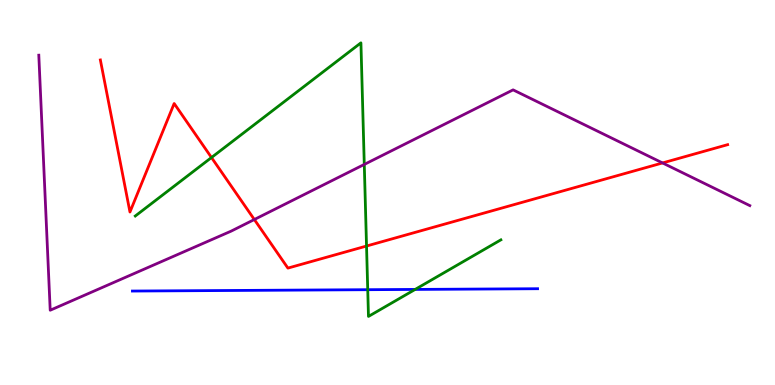[{'lines': ['blue', 'red'], 'intersections': []}, {'lines': ['green', 'red'], 'intersections': [{'x': 2.73, 'y': 5.91}, {'x': 4.73, 'y': 3.61}]}, {'lines': ['purple', 'red'], 'intersections': [{'x': 3.28, 'y': 4.3}, {'x': 8.55, 'y': 5.77}]}, {'lines': ['blue', 'green'], 'intersections': [{'x': 4.74, 'y': 2.48}, {'x': 5.36, 'y': 2.48}]}, {'lines': ['blue', 'purple'], 'intersections': []}, {'lines': ['green', 'purple'], 'intersections': [{'x': 4.7, 'y': 5.73}]}]